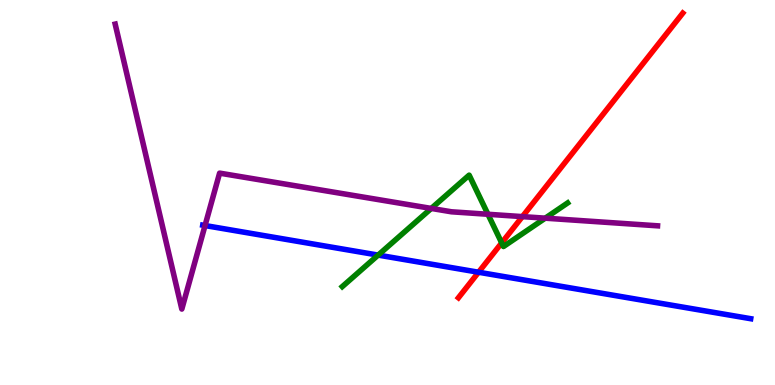[{'lines': ['blue', 'red'], 'intersections': [{'x': 6.17, 'y': 2.93}]}, {'lines': ['green', 'red'], 'intersections': [{'x': 6.47, 'y': 3.69}]}, {'lines': ['purple', 'red'], 'intersections': [{'x': 6.74, 'y': 4.37}]}, {'lines': ['blue', 'green'], 'intersections': [{'x': 4.88, 'y': 3.37}]}, {'lines': ['blue', 'purple'], 'intersections': [{'x': 2.65, 'y': 4.14}]}, {'lines': ['green', 'purple'], 'intersections': [{'x': 5.56, 'y': 4.59}, {'x': 6.3, 'y': 4.43}, {'x': 7.04, 'y': 4.33}]}]